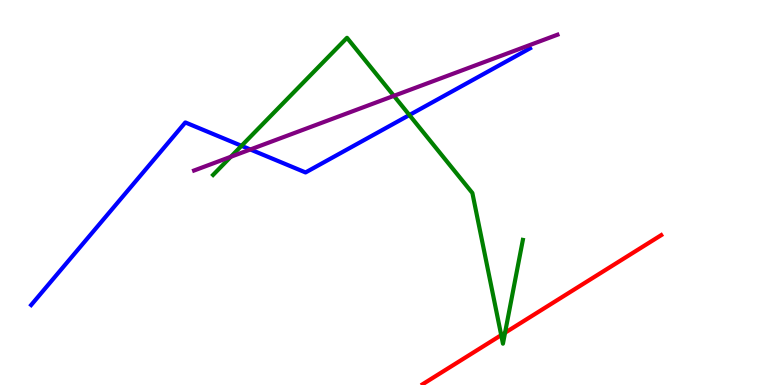[{'lines': ['blue', 'red'], 'intersections': []}, {'lines': ['green', 'red'], 'intersections': [{'x': 6.47, 'y': 1.3}, {'x': 6.52, 'y': 1.36}]}, {'lines': ['purple', 'red'], 'intersections': []}, {'lines': ['blue', 'green'], 'intersections': [{'x': 3.12, 'y': 6.21}, {'x': 5.28, 'y': 7.01}]}, {'lines': ['blue', 'purple'], 'intersections': [{'x': 3.23, 'y': 6.12}]}, {'lines': ['green', 'purple'], 'intersections': [{'x': 2.98, 'y': 5.93}, {'x': 5.08, 'y': 7.51}]}]